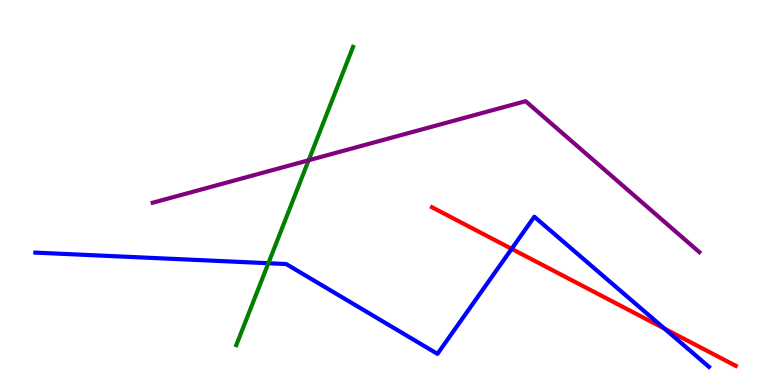[{'lines': ['blue', 'red'], 'intersections': [{'x': 6.6, 'y': 3.54}, {'x': 8.57, 'y': 1.46}]}, {'lines': ['green', 'red'], 'intersections': []}, {'lines': ['purple', 'red'], 'intersections': []}, {'lines': ['blue', 'green'], 'intersections': [{'x': 3.46, 'y': 3.16}]}, {'lines': ['blue', 'purple'], 'intersections': []}, {'lines': ['green', 'purple'], 'intersections': [{'x': 3.98, 'y': 5.84}]}]